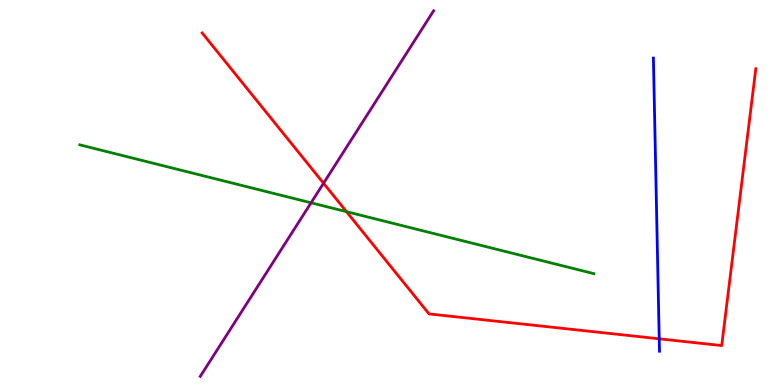[{'lines': ['blue', 'red'], 'intersections': [{'x': 8.51, 'y': 1.2}]}, {'lines': ['green', 'red'], 'intersections': [{'x': 4.47, 'y': 4.5}]}, {'lines': ['purple', 'red'], 'intersections': [{'x': 4.17, 'y': 5.24}]}, {'lines': ['blue', 'green'], 'intersections': []}, {'lines': ['blue', 'purple'], 'intersections': []}, {'lines': ['green', 'purple'], 'intersections': [{'x': 4.01, 'y': 4.73}]}]